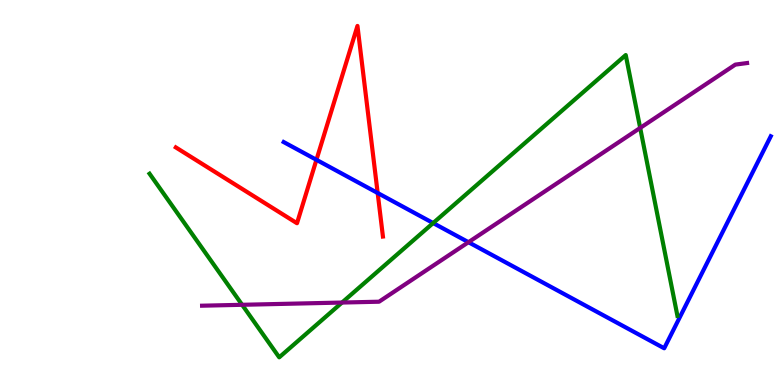[{'lines': ['blue', 'red'], 'intersections': [{'x': 4.08, 'y': 5.85}, {'x': 4.87, 'y': 4.99}]}, {'lines': ['green', 'red'], 'intersections': []}, {'lines': ['purple', 'red'], 'intersections': []}, {'lines': ['blue', 'green'], 'intersections': [{'x': 5.59, 'y': 4.21}]}, {'lines': ['blue', 'purple'], 'intersections': [{'x': 6.04, 'y': 3.71}]}, {'lines': ['green', 'purple'], 'intersections': [{'x': 3.12, 'y': 2.08}, {'x': 4.41, 'y': 2.14}, {'x': 8.26, 'y': 6.68}]}]